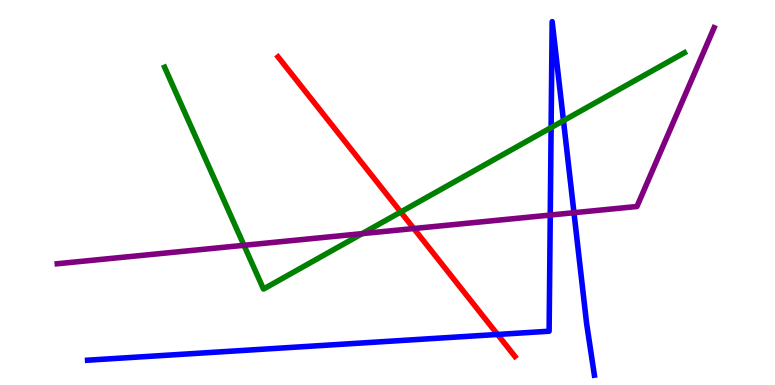[{'lines': ['blue', 'red'], 'intersections': [{'x': 6.42, 'y': 1.31}]}, {'lines': ['green', 'red'], 'intersections': [{'x': 5.17, 'y': 4.49}]}, {'lines': ['purple', 'red'], 'intersections': [{'x': 5.34, 'y': 4.06}]}, {'lines': ['blue', 'green'], 'intersections': [{'x': 7.11, 'y': 6.69}, {'x': 7.27, 'y': 6.87}]}, {'lines': ['blue', 'purple'], 'intersections': [{'x': 7.1, 'y': 4.41}, {'x': 7.41, 'y': 4.47}]}, {'lines': ['green', 'purple'], 'intersections': [{'x': 3.15, 'y': 3.63}, {'x': 4.67, 'y': 3.93}]}]